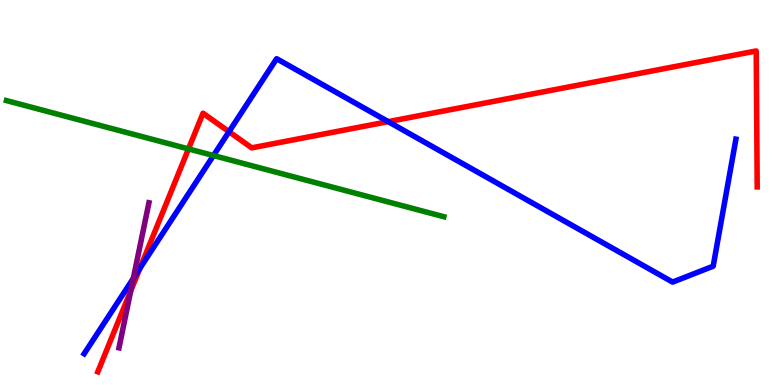[{'lines': ['blue', 'red'], 'intersections': [{'x': 1.81, 'y': 3.03}, {'x': 2.95, 'y': 6.58}, {'x': 5.01, 'y': 6.84}]}, {'lines': ['green', 'red'], 'intersections': [{'x': 2.43, 'y': 6.13}]}, {'lines': ['purple', 'red'], 'intersections': [{'x': 1.69, 'y': 2.44}]}, {'lines': ['blue', 'green'], 'intersections': [{'x': 2.75, 'y': 5.96}]}, {'lines': ['blue', 'purple'], 'intersections': [{'x': 1.72, 'y': 2.77}]}, {'lines': ['green', 'purple'], 'intersections': []}]